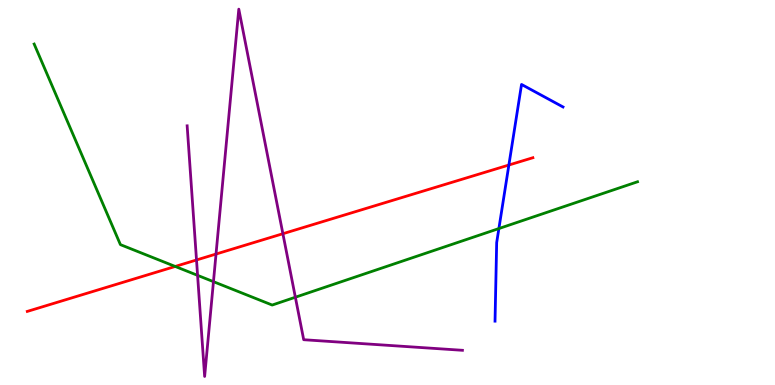[{'lines': ['blue', 'red'], 'intersections': [{'x': 6.57, 'y': 5.71}]}, {'lines': ['green', 'red'], 'intersections': [{'x': 2.26, 'y': 3.08}]}, {'lines': ['purple', 'red'], 'intersections': [{'x': 2.54, 'y': 3.25}, {'x': 2.79, 'y': 3.4}, {'x': 3.65, 'y': 3.93}]}, {'lines': ['blue', 'green'], 'intersections': [{'x': 6.44, 'y': 4.06}]}, {'lines': ['blue', 'purple'], 'intersections': []}, {'lines': ['green', 'purple'], 'intersections': [{'x': 2.55, 'y': 2.85}, {'x': 2.75, 'y': 2.68}, {'x': 3.81, 'y': 2.28}]}]